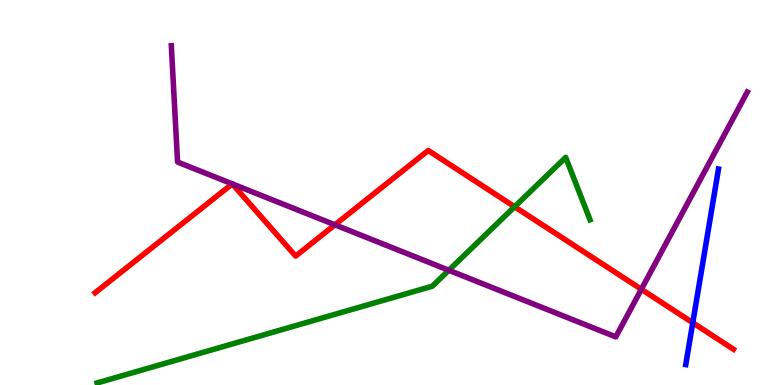[{'lines': ['blue', 'red'], 'intersections': [{'x': 8.94, 'y': 1.62}]}, {'lines': ['green', 'red'], 'intersections': [{'x': 6.64, 'y': 4.63}]}, {'lines': ['purple', 'red'], 'intersections': [{'x': 4.32, 'y': 4.16}, {'x': 8.28, 'y': 2.49}]}, {'lines': ['blue', 'green'], 'intersections': []}, {'lines': ['blue', 'purple'], 'intersections': []}, {'lines': ['green', 'purple'], 'intersections': [{'x': 5.79, 'y': 2.98}]}]